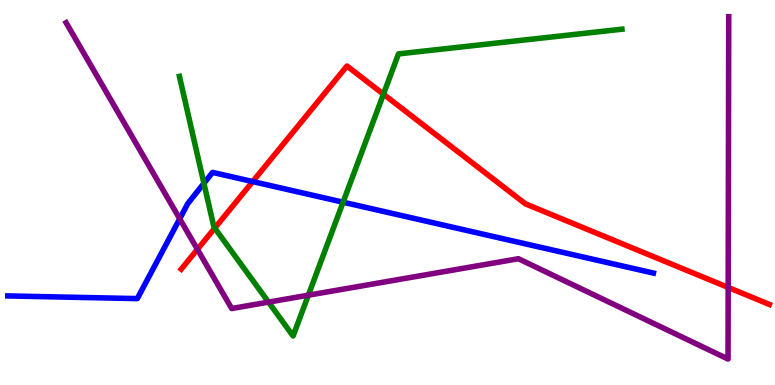[{'lines': ['blue', 'red'], 'intersections': [{'x': 3.26, 'y': 5.28}]}, {'lines': ['green', 'red'], 'intersections': [{'x': 2.77, 'y': 4.08}, {'x': 4.95, 'y': 7.55}]}, {'lines': ['purple', 'red'], 'intersections': [{'x': 2.55, 'y': 3.52}, {'x': 9.4, 'y': 2.53}]}, {'lines': ['blue', 'green'], 'intersections': [{'x': 2.63, 'y': 5.24}, {'x': 4.43, 'y': 4.75}]}, {'lines': ['blue', 'purple'], 'intersections': [{'x': 2.32, 'y': 4.32}]}, {'lines': ['green', 'purple'], 'intersections': [{'x': 3.46, 'y': 2.15}, {'x': 3.98, 'y': 2.33}]}]